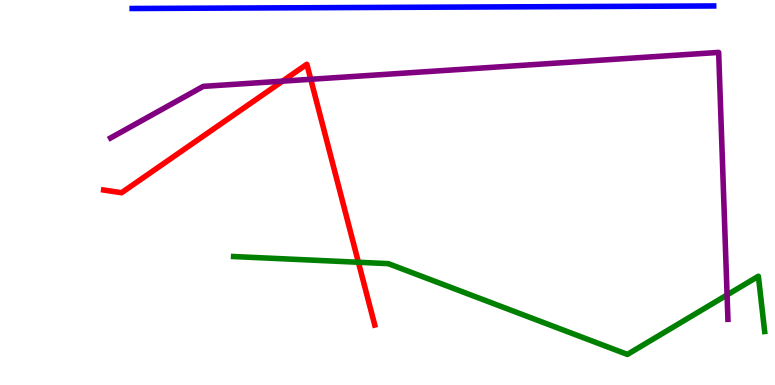[{'lines': ['blue', 'red'], 'intersections': []}, {'lines': ['green', 'red'], 'intersections': [{'x': 4.62, 'y': 3.19}]}, {'lines': ['purple', 'red'], 'intersections': [{'x': 3.65, 'y': 7.89}, {'x': 4.01, 'y': 7.94}]}, {'lines': ['blue', 'green'], 'intersections': []}, {'lines': ['blue', 'purple'], 'intersections': []}, {'lines': ['green', 'purple'], 'intersections': [{'x': 9.38, 'y': 2.34}]}]